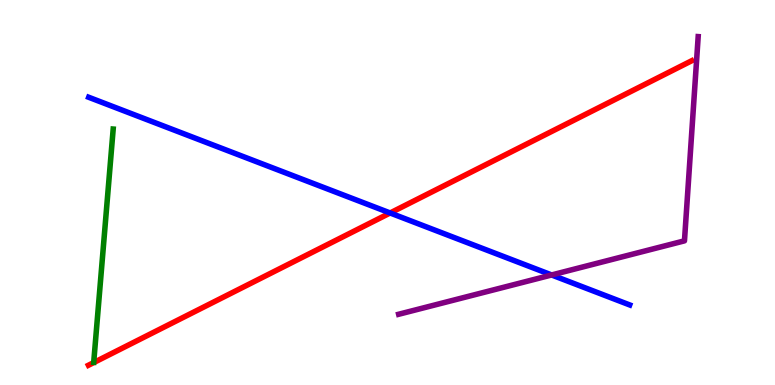[{'lines': ['blue', 'red'], 'intersections': [{'x': 5.03, 'y': 4.47}]}, {'lines': ['green', 'red'], 'intersections': []}, {'lines': ['purple', 'red'], 'intersections': []}, {'lines': ['blue', 'green'], 'intersections': []}, {'lines': ['blue', 'purple'], 'intersections': [{'x': 7.12, 'y': 2.86}]}, {'lines': ['green', 'purple'], 'intersections': []}]